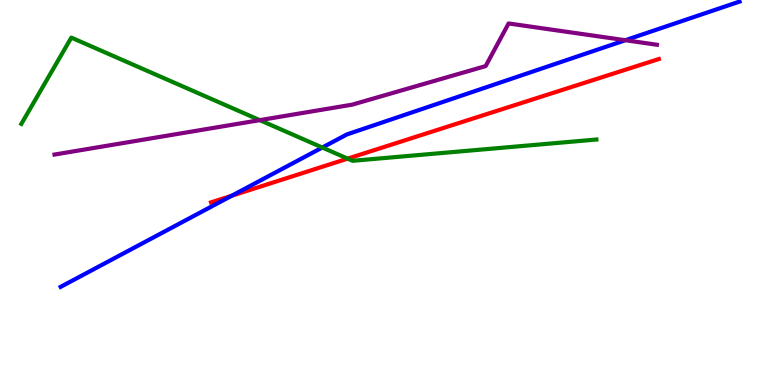[{'lines': ['blue', 'red'], 'intersections': [{'x': 2.99, 'y': 4.92}]}, {'lines': ['green', 'red'], 'intersections': [{'x': 4.49, 'y': 5.88}]}, {'lines': ['purple', 'red'], 'intersections': []}, {'lines': ['blue', 'green'], 'intersections': [{'x': 4.16, 'y': 6.17}]}, {'lines': ['blue', 'purple'], 'intersections': [{'x': 8.07, 'y': 8.96}]}, {'lines': ['green', 'purple'], 'intersections': [{'x': 3.35, 'y': 6.88}]}]